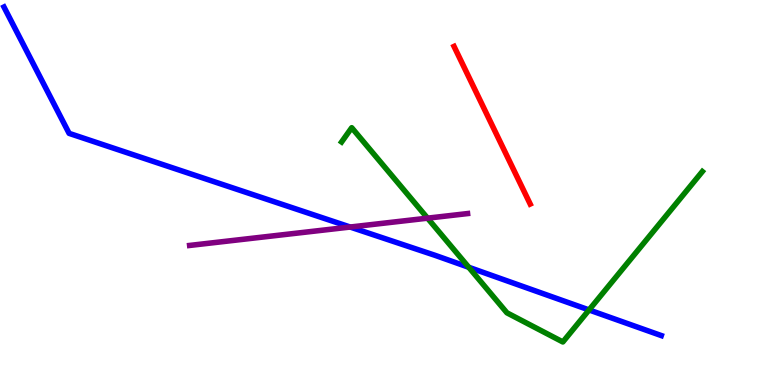[{'lines': ['blue', 'red'], 'intersections': []}, {'lines': ['green', 'red'], 'intersections': []}, {'lines': ['purple', 'red'], 'intersections': []}, {'lines': ['blue', 'green'], 'intersections': [{'x': 6.05, 'y': 3.06}, {'x': 7.6, 'y': 1.95}]}, {'lines': ['blue', 'purple'], 'intersections': [{'x': 4.52, 'y': 4.1}]}, {'lines': ['green', 'purple'], 'intersections': [{'x': 5.52, 'y': 4.33}]}]